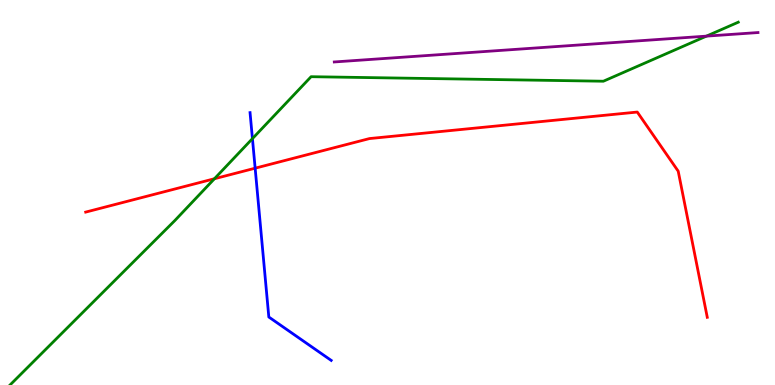[{'lines': ['blue', 'red'], 'intersections': [{'x': 3.29, 'y': 5.63}]}, {'lines': ['green', 'red'], 'intersections': [{'x': 2.77, 'y': 5.36}]}, {'lines': ['purple', 'red'], 'intersections': []}, {'lines': ['blue', 'green'], 'intersections': [{'x': 3.26, 'y': 6.4}]}, {'lines': ['blue', 'purple'], 'intersections': []}, {'lines': ['green', 'purple'], 'intersections': [{'x': 9.12, 'y': 9.06}]}]